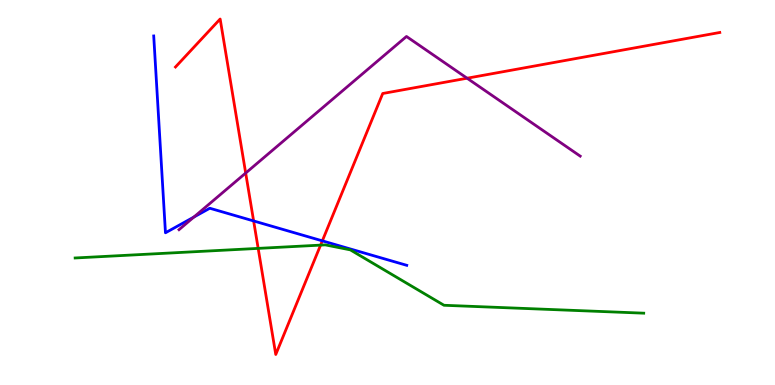[{'lines': ['blue', 'red'], 'intersections': [{'x': 3.27, 'y': 4.26}, {'x': 4.16, 'y': 3.74}]}, {'lines': ['green', 'red'], 'intersections': [{'x': 3.33, 'y': 3.55}, {'x': 4.14, 'y': 3.63}]}, {'lines': ['purple', 'red'], 'intersections': [{'x': 3.17, 'y': 5.51}, {'x': 6.03, 'y': 7.97}]}, {'lines': ['blue', 'green'], 'intersections': []}, {'lines': ['blue', 'purple'], 'intersections': [{'x': 2.5, 'y': 4.36}]}, {'lines': ['green', 'purple'], 'intersections': []}]